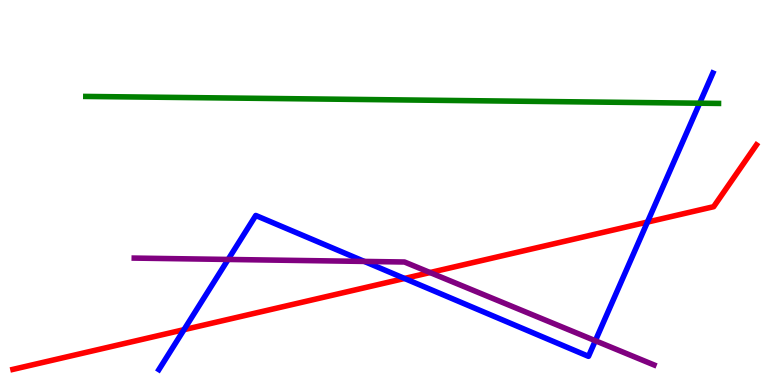[{'lines': ['blue', 'red'], 'intersections': [{'x': 2.37, 'y': 1.44}, {'x': 5.22, 'y': 2.77}, {'x': 8.35, 'y': 4.23}]}, {'lines': ['green', 'red'], 'intersections': []}, {'lines': ['purple', 'red'], 'intersections': [{'x': 5.55, 'y': 2.92}]}, {'lines': ['blue', 'green'], 'intersections': [{'x': 9.03, 'y': 7.32}]}, {'lines': ['blue', 'purple'], 'intersections': [{'x': 2.94, 'y': 3.26}, {'x': 4.7, 'y': 3.21}, {'x': 7.68, 'y': 1.15}]}, {'lines': ['green', 'purple'], 'intersections': []}]